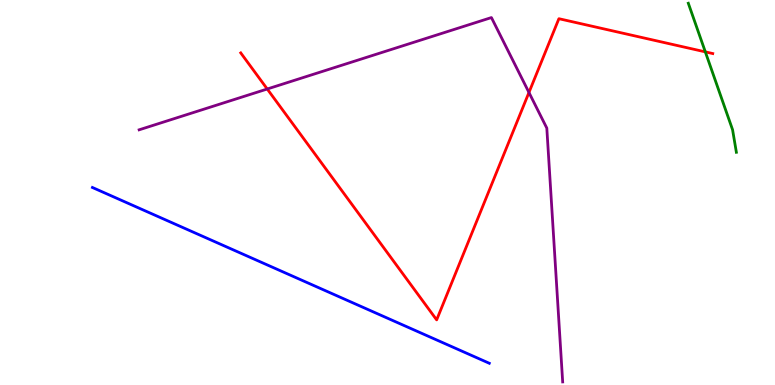[{'lines': ['blue', 'red'], 'intersections': []}, {'lines': ['green', 'red'], 'intersections': [{'x': 9.1, 'y': 8.65}]}, {'lines': ['purple', 'red'], 'intersections': [{'x': 3.45, 'y': 7.69}, {'x': 6.83, 'y': 7.6}]}, {'lines': ['blue', 'green'], 'intersections': []}, {'lines': ['blue', 'purple'], 'intersections': []}, {'lines': ['green', 'purple'], 'intersections': []}]